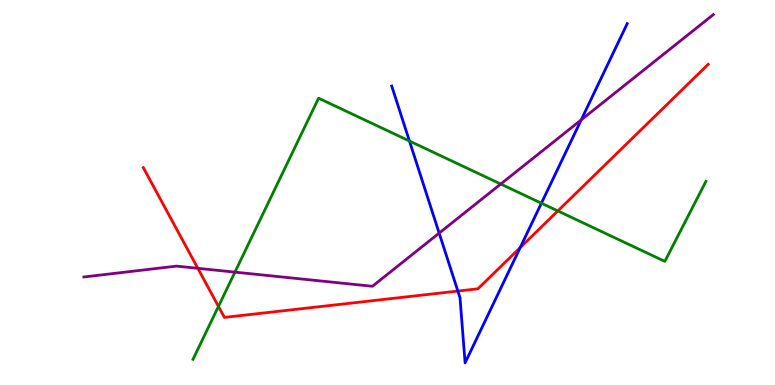[{'lines': ['blue', 'red'], 'intersections': [{'x': 5.91, 'y': 2.44}, {'x': 6.71, 'y': 3.57}]}, {'lines': ['green', 'red'], 'intersections': [{'x': 2.82, 'y': 2.04}, {'x': 7.2, 'y': 4.52}]}, {'lines': ['purple', 'red'], 'intersections': [{'x': 2.55, 'y': 3.03}]}, {'lines': ['blue', 'green'], 'intersections': [{'x': 5.28, 'y': 6.34}, {'x': 6.99, 'y': 4.72}]}, {'lines': ['blue', 'purple'], 'intersections': [{'x': 5.67, 'y': 3.95}, {'x': 7.5, 'y': 6.89}]}, {'lines': ['green', 'purple'], 'intersections': [{'x': 3.03, 'y': 2.93}, {'x': 6.46, 'y': 5.22}]}]